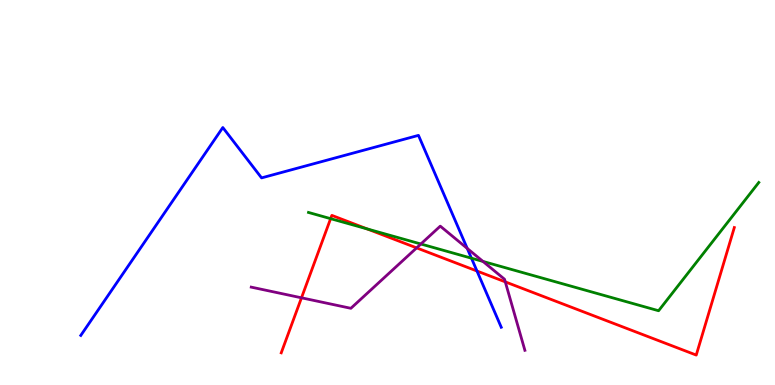[{'lines': ['blue', 'red'], 'intersections': [{'x': 6.15, 'y': 2.96}]}, {'lines': ['green', 'red'], 'intersections': [{'x': 4.27, 'y': 4.32}, {'x': 4.74, 'y': 4.05}]}, {'lines': ['purple', 'red'], 'intersections': [{'x': 3.89, 'y': 2.26}, {'x': 5.38, 'y': 3.56}, {'x': 6.52, 'y': 2.68}]}, {'lines': ['blue', 'green'], 'intersections': [{'x': 6.08, 'y': 3.29}]}, {'lines': ['blue', 'purple'], 'intersections': [{'x': 6.03, 'y': 3.55}]}, {'lines': ['green', 'purple'], 'intersections': [{'x': 5.43, 'y': 3.66}, {'x': 6.23, 'y': 3.21}]}]